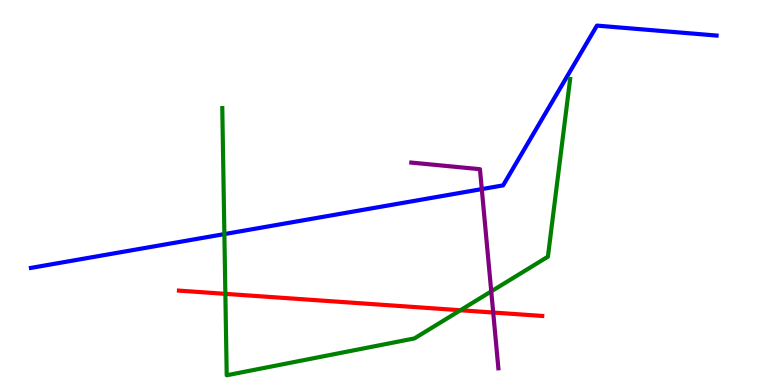[{'lines': ['blue', 'red'], 'intersections': []}, {'lines': ['green', 'red'], 'intersections': [{'x': 2.91, 'y': 2.37}, {'x': 5.94, 'y': 1.94}]}, {'lines': ['purple', 'red'], 'intersections': [{'x': 6.36, 'y': 1.88}]}, {'lines': ['blue', 'green'], 'intersections': [{'x': 2.9, 'y': 3.92}]}, {'lines': ['blue', 'purple'], 'intersections': [{'x': 6.22, 'y': 5.09}]}, {'lines': ['green', 'purple'], 'intersections': [{'x': 6.34, 'y': 2.43}]}]